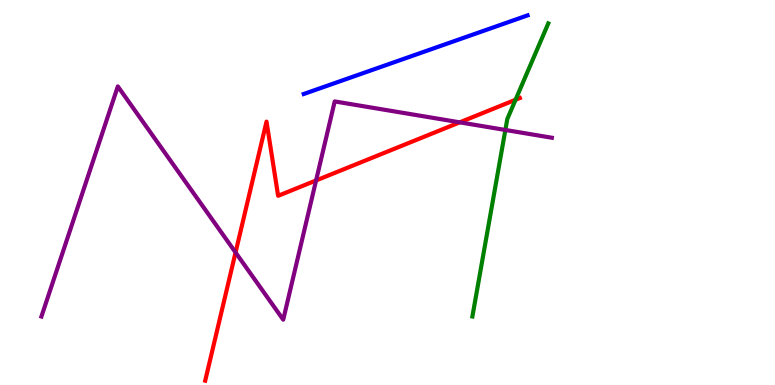[{'lines': ['blue', 'red'], 'intersections': []}, {'lines': ['green', 'red'], 'intersections': [{'x': 6.65, 'y': 7.41}]}, {'lines': ['purple', 'red'], 'intersections': [{'x': 3.04, 'y': 3.44}, {'x': 4.08, 'y': 5.31}, {'x': 5.93, 'y': 6.82}]}, {'lines': ['blue', 'green'], 'intersections': []}, {'lines': ['blue', 'purple'], 'intersections': []}, {'lines': ['green', 'purple'], 'intersections': [{'x': 6.52, 'y': 6.62}]}]